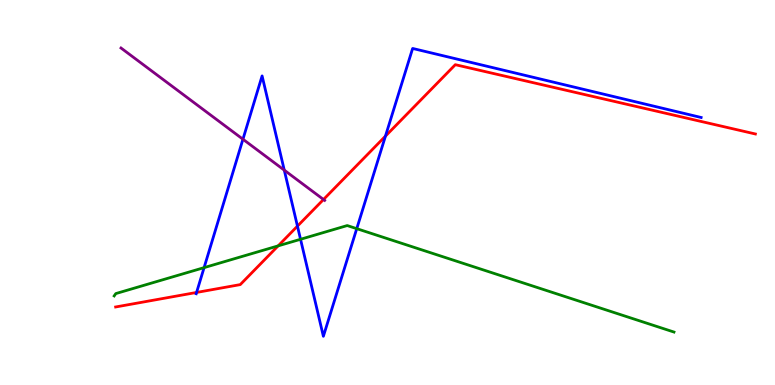[{'lines': ['blue', 'red'], 'intersections': [{'x': 2.54, 'y': 2.4}, {'x': 3.84, 'y': 4.13}, {'x': 4.97, 'y': 6.46}]}, {'lines': ['green', 'red'], 'intersections': [{'x': 3.59, 'y': 3.61}]}, {'lines': ['purple', 'red'], 'intersections': [{'x': 4.17, 'y': 4.82}]}, {'lines': ['blue', 'green'], 'intersections': [{'x': 2.63, 'y': 3.05}, {'x': 3.88, 'y': 3.78}, {'x': 4.6, 'y': 4.06}]}, {'lines': ['blue', 'purple'], 'intersections': [{'x': 3.13, 'y': 6.38}, {'x': 3.67, 'y': 5.58}]}, {'lines': ['green', 'purple'], 'intersections': []}]